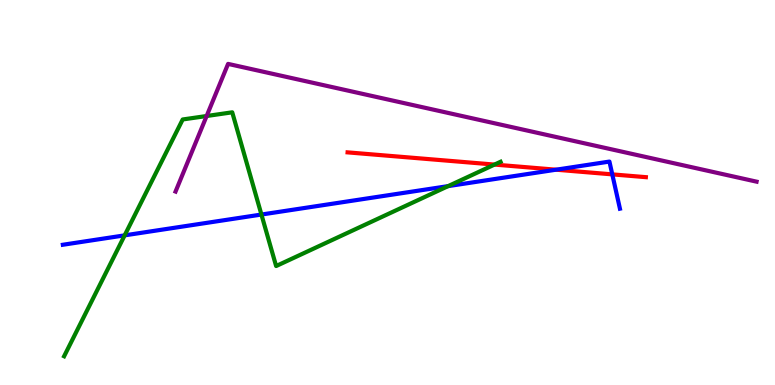[{'lines': ['blue', 'red'], 'intersections': [{'x': 7.17, 'y': 5.59}, {'x': 7.9, 'y': 5.47}]}, {'lines': ['green', 'red'], 'intersections': [{'x': 6.38, 'y': 5.73}]}, {'lines': ['purple', 'red'], 'intersections': []}, {'lines': ['blue', 'green'], 'intersections': [{'x': 1.61, 'y': 3.89}, {'x': 3.37, 'y': 4.43}, {'x': 5.78, 'y': 5.17}]}, {'lines': ['blue', 'purple'], 'intersections': []}, {'lines': ['green', 'purple'], 'intersections': [{'x': 2.67, 'y': 6.99}]}]